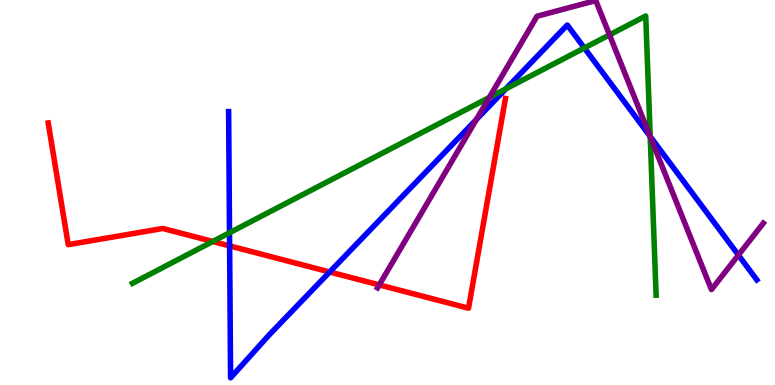[{'lines': ['blue', 'red'], 'intersections': [{'x': 2.96, 'y': 3.61}, {'x': 4.25, 'y': 2.94}]}, {'lines': ['green', 'red'], 'intersections': [{'x': 2.75, 'y': 3.73}]}, {'lines': ['purple', 'red'], 'intersections': [{'x': 4.89, 'y': 2.6}]}, {'lines': ['blue', 'green'], 'intersections': [{'x': 2.96, 'y': 3.95}, {'x': 6.53, 'y': 7.69}, {'x': 7.54, 'y': 8.75}, {'x': 8.39, 'y': 6.45}]}, {'lines': ['blue', 'purple'], 'intersections': [{'x': 6.15, 'y': 6.9}, {'x': 8.39, 'y': 6.46}, {'x': 9.53, 'y': 3.37}]}, {'lines': ['green', 'purple'], 'intersections': [{'x': 6.31, 'y': 7.47}, {'x': 7.86, 'y': 9.09}, {'x': 8.39, 'y': 6.45}]}]